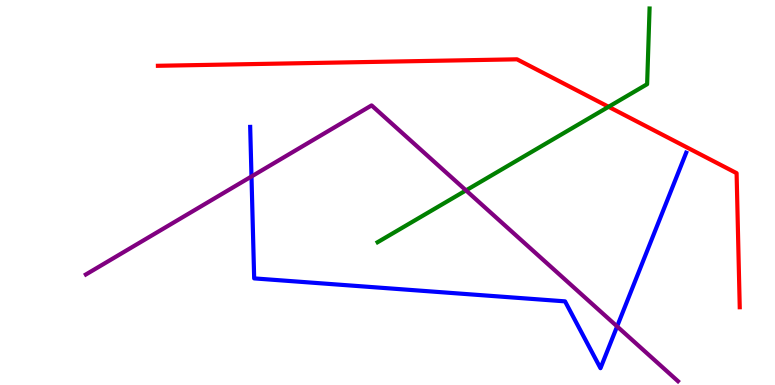[{'lines': ['blue', 'red'], 'intersections': []}, {'lines': ['green', 'red'], 'intersections': [{'x': 7.85, 'y': 7.23}]}, {'lines': ['purple', 'red'], 'intersections': []}, {'lines': ['blue', 'green'], 'intersections': []}, {'lines': ['blue', 'purple'], 'intersections': [{'x': 3.25, 'y': 5.42}, {'x': 7.96, 'y': 1.52}]}, {'lines': ['green', 'purple'], 'intersections': [{'x': 6.01, 'y': 5.05}]}]